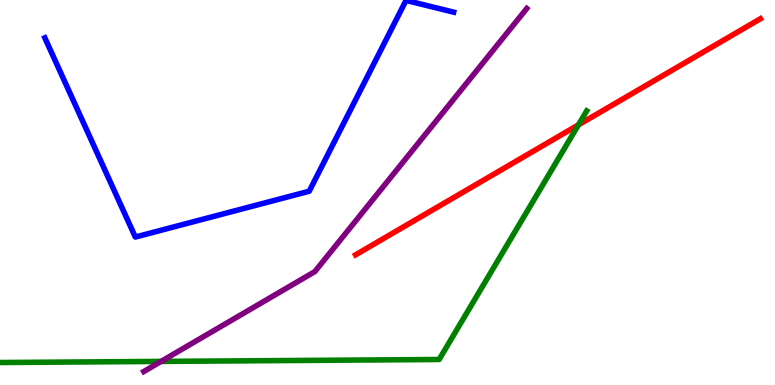[{'lines': ['blue', 'red'], 'intersections': []}, {'lines': ['green', 'red'], 'intersections': [{'x': 7.46, 'y': 6.76}]}, {'lines': ['purple', 'red'], 'intersections': []}, {'lines': ['blue', 'green'], 'intersections': []}, {'lines': ['blue', 'purple'], 'intersections': []}, {'lines': ['green', 'purple'], 'intersections': [{'x': 2.08, 'y': 0.613}]}]